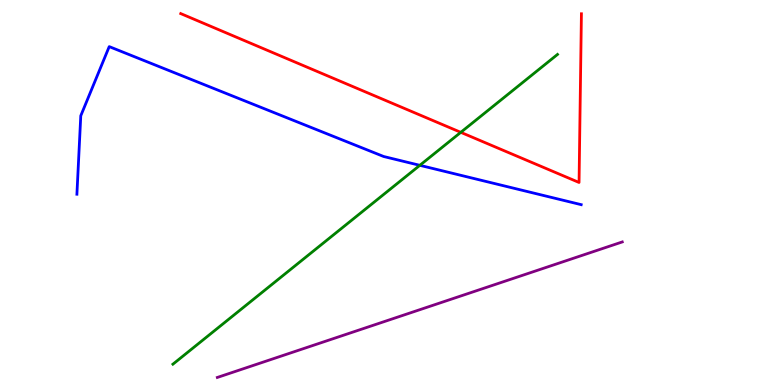[{'lines': ['blue', 'red'], 'intersections': []}, {'lines': ['green', 'red'], 'intersections': [{'x': 5.95, 'y': 6.56}]}, {'lines': ['purple', 'red'], 'intersections': []}, {'lines': ['blue', 'green'], 'intersections': [{'x': 5.42, 'y': 5.71}]}, {'lines': ['blue', 'purple'], 'intersections': []}, {'lines': ['green', 'purple'], 'intersections': []}]